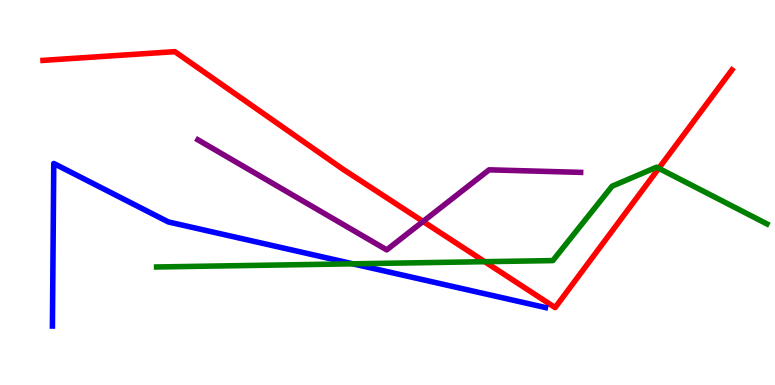[{'lines': ['blue', 'red'], 'intersections': []}, {'lines': ['green', 'red'], 'intersections': [{'x': 6.25, 'y': 3.2}, {'x': 8.5, 'y': 5.63}]}, {'lines': ['purple', 'red'], 'intersections': [{'x': 5.46, 'y': 4.25}]}, {'lines': ['blue', 'green'], 'intersections': [{'x': 4.55, 'y': 3.15}]}, {'lines': ['blue', 'purple'], 'intersections': []}, {'lines': ['green', 'purple'], 'intersections': []}]